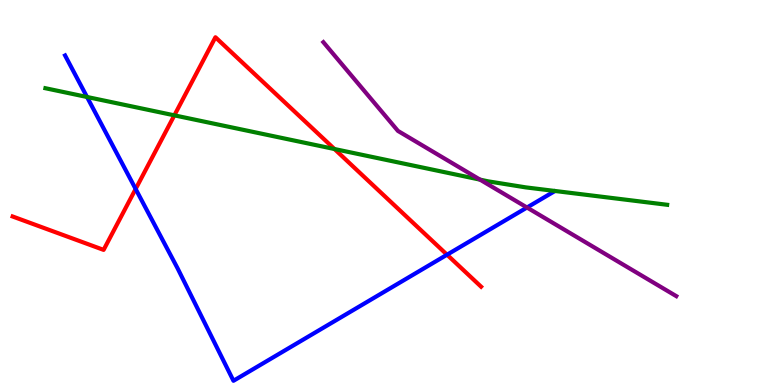[{'lines': ['blue', 'red'], 'intersections': [{'x': 1.75, 'y': 5.09}, {'x': 5.77, 'y': 3.38}]}, {'lines': ['green', 'red'], 'intersections': [{'x': 2.25, 'y': 7.0}, {'x': 4.32, 'y': 6.13}]}, {'lines': ['purple', 'red'], 'intersections': []}, {'lines': ['blue', 'green'], 'intersections': [{'x': 1.12, 'y': 7.48}]}, {'lines': ['blue', 'purple'], 'intersections': [{'x': 6.8, 'y': 4.61}]}, {'lines': ['green', 'purple'], 'intersections': [{'x': 6.19, 'y': 5.33}]}]